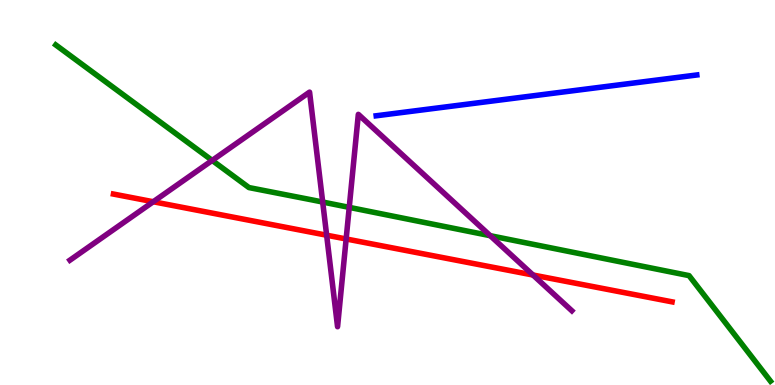[{'lines': ['blue', 'red'], 'intersections': []}, {'lines': ['green', 'red'], 'intersections': []}, {'lines': ['purple', 'red'], 'intersections': [{'x': 1.98, 'y': 4.76}, {'x': 4.21, 'y': 3.89}, {'x': 4.47, 'y': 3.79}, {'x': 6.88, 'y': 2.86}]}, {'lines': ['blue', 'green'], 'intersections': []}, {'lines': ['blue', 'purple'], 'intersections': []}, {'lines': ['green', 'purple'], 'intersections': [{'x': 2.74, 'y': 5.83}, {'x': 4.16, 'y': 4.75}, {'x': 4.51, 'y': 4.61}, {'x': 6.33, 'y': 3.88}]}]